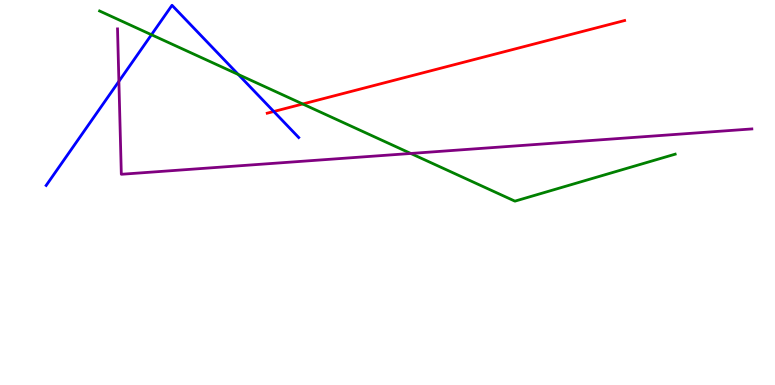[{'lines': ['blue', 'red'], 'intersections': [{'x': 3.53, 'y': 7.1}]}, {'lines': ['green', 'red'], 'intersections': [{'x': 3.91, 'y': 7.3}]}, {'lines': ['purple', 'red'], 'intersections': []}, {'lines': ['blue', 'green'], 'intersections': [{'x': 1.95, 'y': 9.1}, {'x': 3.08, 'y': 8.06}]}, {'lines': ['blue', 'purple'], 'intersections': [{'x': 1.53, 'y': 7.89}]}, {'lines': ['green', 'purple'], 'intersections': [{'x': 5.3, 'y': 6.01}]}]